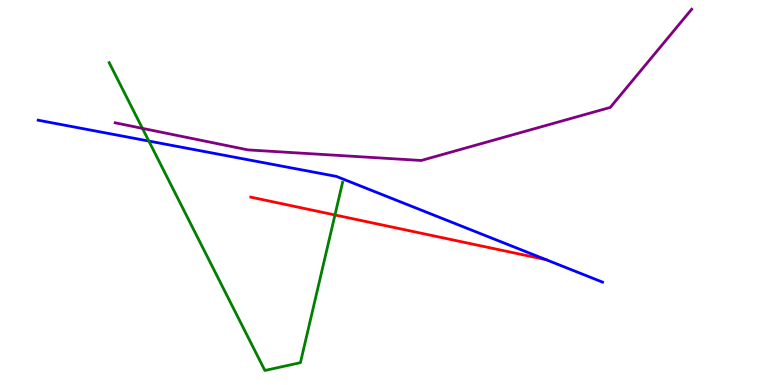[{'lines': ['blue', 'red'], 'intersections': []}, {'lines': ['green', 'red'], 'intersections': [{'x': 4.32, 'y': 4.42}]}, {'lines': ['purple', 'red'], 'intersections': []}, {'lines': ['blue', 'green'], 'intersections': [{'x': 1.92, 'y': 6.34}]}, {'lines': ['blue', 'purple'], 'intersections': []}, {'lines': ['green', 'purple'], 'intersections': [{'x': 1.84, 'y': 6.67}]}]